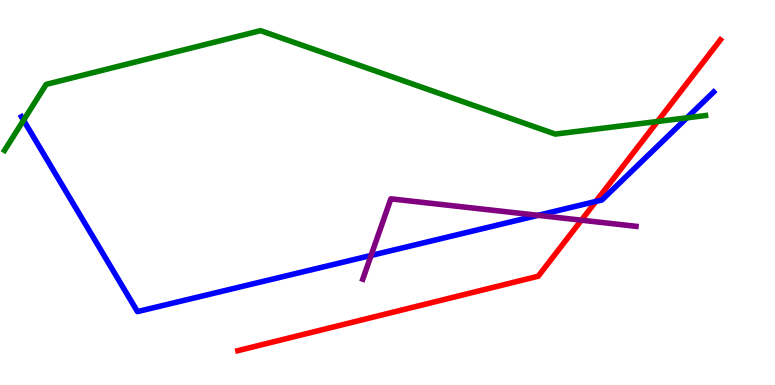[{'lines': ['blue', 'red'], 'intersections': [{'x': 7.69, 'y': 4.77}]}, {'lines': ['green', 'red'], 'intersections': [{'x': 8.48, 'y': 6.84}]}, {'lines': ['purple', 'red'], 'intersections': [{'x': 7.5, 'y': 4.28}]}, {'lines': ['blue', 'green'], 'intersections': [{'x': 0.304, 'y': 6.88}, {'x': 8.86, 'y': 6.94}]}, {'lines': ['blue', 'purple'], 'intersections': [{'x': 4.79, 'y': 3.36}, {'x': 6.94, 'y': 4.41}]}, {'lines': ['green', 'purple'], 'intersections': []}]